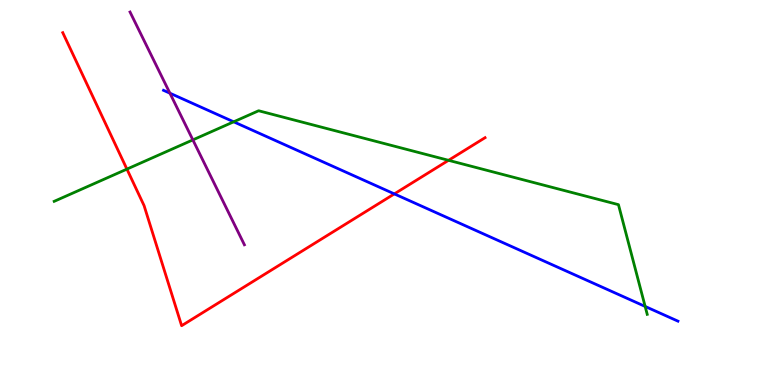[{'lines': ['blue', 'red'], 'intersections': [{'x': 5.09, 'y': 4.96}]}, {'lines': ['green', 'red'], 'intersections': [{'x': 1.64, 'y': 5.61}, {'x': 5.79, 'y': 5.84}]}, {'lines': ['purple', 'red'], 'intersections': []}, {'lines': ['blue', 'green'], 'intersections': [{'x': 3.02, 'y': 6.84}, {'x': 8.32, 'y': 2.04}]}, {'lines': ['blue', 'purple'], 'intersections': [{'x': 2.19, 'y': 7.58}]}, {'lines': ['green', 'purple'], 'intersections': [{'x': 2.49, 'y': 6.37}]}]